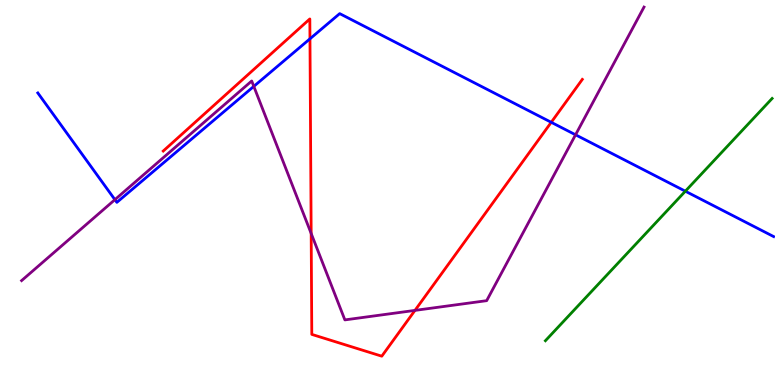[{'lines': ['blue', 'red'], 'intersections': [{'x': 4.0, 'y': 8.99}, {'x': 7.11, 'y': 6.82}]}, {'lines': ['green', 'red'], 'intersections': []}, {'lines': ['purple', 'red'], 'intersections': [{'x': 4.02, 'y': 3.94}, {'x': 5.35, 'y': 1.94}]}, {'lines': ['blue', 'green'], 'intersections': [{'x': 8.84, 'y': 5.03}]}, {'lines': ['blue', 'purple'], 'intersections': [{'x': 1.48, 'y': 4.81}, {'x': 3.27, 'y': 7.76}, {'x': 7.43, 'y': 6.5}]}, {'lines': ['green', 'purple'], 'intersections': []}]